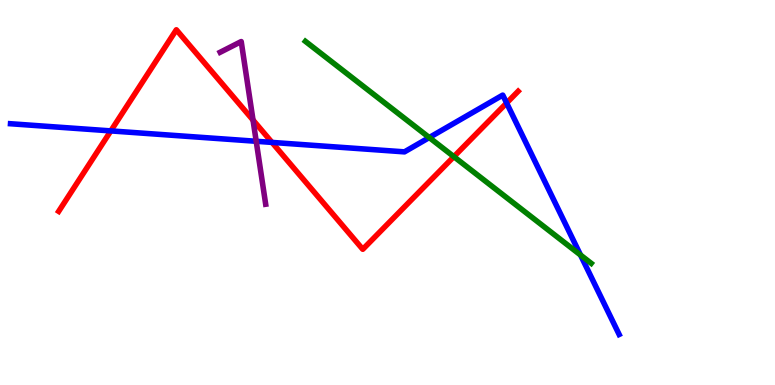[{'lines': ['blue', 'red'], 'intersections': [{'x': 1.43, 'y': 6.6}, {'x': 3.51, 'y': 6.3}, {'x': 6.54, 'y': 7.32}]}, {'lines': ['green', 'red'], 'intersections': [{'x': 5.86, 'y': 5.93}]}, {'lines': ['purple', 'red'], 'intersections': [{'x': 3.26, 'y': 6.88}]}, {'lines': ['blue', 'green'], 'intersections': [{'x': 5.54, 'y': 6.43}, {'x': 7.49, 'y': 3.38}]}, {'lines': ['blue', 'purple'], 'intersections': [{'x': 3.31, 'y': 6.33}]}, {'lines': ['green', 'purple'], 'intersections': []}]